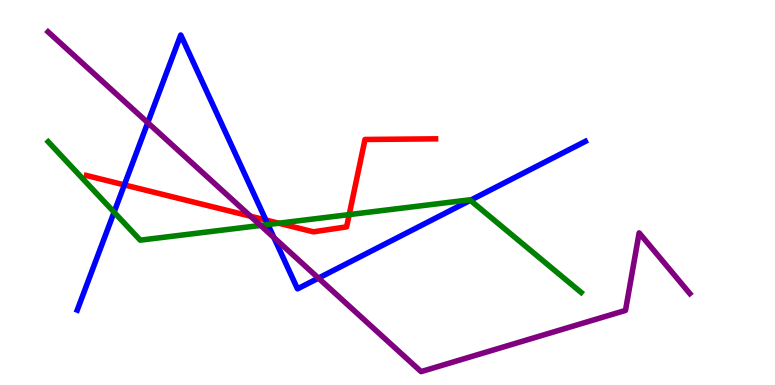[{'lines': ['blue', 'red'], 'intersections': [{'x': 1.6, 'y': 5.2}, {'x': 3.43, 'y': 4.29}]}, {'lines': ['green', 'red'], 'intersections': [{'x': 3.6, 'y': 4.2}, {'x': 4.51, 'y': 4.43}]}, {'lines': ['purple', 'red'], 'intersections': [{'x': 3.23, 'y': 4.38}]}, {'lines': ['blue', 'green'], 'intersections': [{'x': 1.47, 'y': 4.49}, {'x': 3.46, 'y': 4.17}, {'x': 6.07, 'y': 4.8}]}, {'lines': ['blue', 'purple'], 'intersections': [{'x': 1.91, 'y': 6.81}, {'x': 3.53, 'y': 3.83}, {'x': 4.11, 'y': 2.78}]}, {'lines': ['green', 'purple'], 'intersections': [{'x': 3.36, 'y': 4.14}]}]